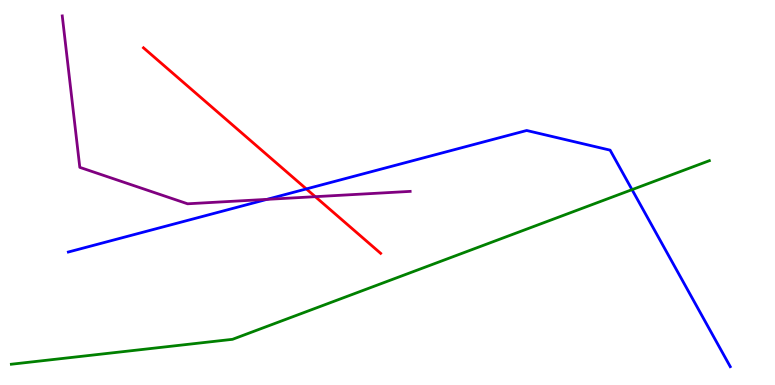[{'lines': ['blue', 'red'], 'intersections': [{'x': 3.95, 'y': 5.09}]}, {'lines': ['green', 'red'], 'intersections': []}, {'lines': ['purple', 'red'], 'intersections': [{'x': 4.07, 'y': 4.89}]}, {'lines': ['blue', 'green'], 'intersections': [{'x': 8.16, 'y': 5.07}]}, {'lines': ['blue', 'purple'], 'intersections': [{'x': 3.44, 'y': 4.82}]}, {'lines': ['green', 'purple'], 'intersections': []}]